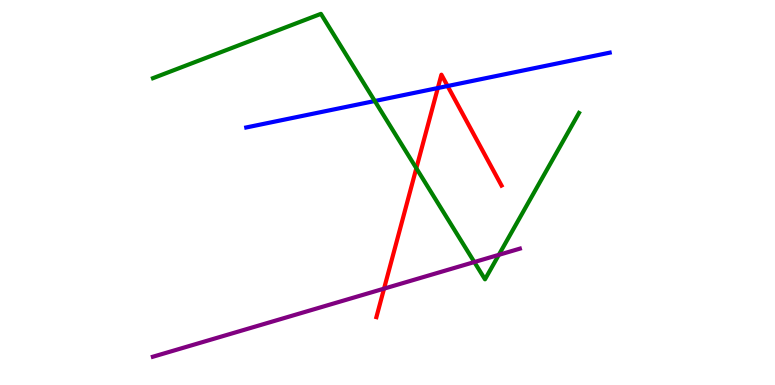[{'lines': ['blue', 'red'], 'intersections': [{'x': 5.65, 'y': 7.71}, {'x': 5.78, 'y': 7.77}]}, {'lines': ['green', 'red'], 'intersections': [{'x': 5.37, 'y': 5.63}]}, {'lines': ['purple', 'red'], 'intersections': [{'x': 4.96, 'y': 2.5}]}, {'lines': ['blue', 'green'], 'intersections': [{'x': 4.84, 'y': 7.38}]}, {'lines': ['blue', 'purple'], 'intersections': []}, {'lines': ['green', 'purple'], 'intersections': [{'x': 6.12, 'y': 3.19}, {'x': 6.44, 'y': 3.38}]}]